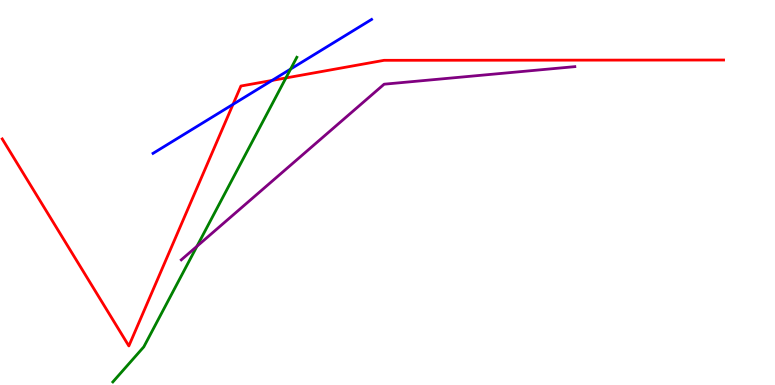[{'lines': ['blue', 'red'], 'intersections': [{'x': 3.01, 'y': 7.29}, {'x': 3.51, 'y': 7.91}]}, {'lines': ['green', 'red'], 'intersections': [{'x': 3.69, 'y': 7.98}]}, {'lines': ['purple', 'red'], 'intersections': []}, {'lines': ['blue', 'green'], 'intersections': [{'x': 3.75, 'y': 8.21}]}, {'lines': ['blue', 'purple'], 'intersections': []}, {'lines': ['green', 'purple'], 'intersections': [{'x': 2.54, 'y': 3.6}]}]